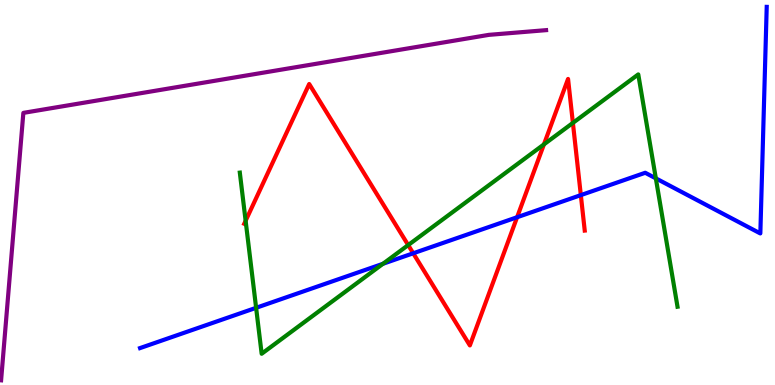[{'lines': ['blue', 'red'], 'intersections': [{'x': 5.33, 'y': 3.42}, {'x': 6.67, 'y': 4.36}, {'x': 7.49, 'y': 4.93}]}, {'lines': ['green', 'red'], 'intersections': [{'x': 3.17, 'y': 4.27}, {'x': 5.27, 'y': 3.63}, {'x': 7.02, 'y': 6.25}, {'x': 7.39, 'y': 6.81}]}, {'lines': ['purple', 'red'], 'intersections': []}, {'lines': ['blue', 'green'], 'intersections': [{'x': 3.3, 'y': 2.01}, {'x': 4.94, 'y': 3.15}, {'x': 8.46, 'y': 5.37}]}, {'lines': ['blue', 'purple'], 'intersections': []}, {'lines': ['green', 'purple'], 'intersections': []}]